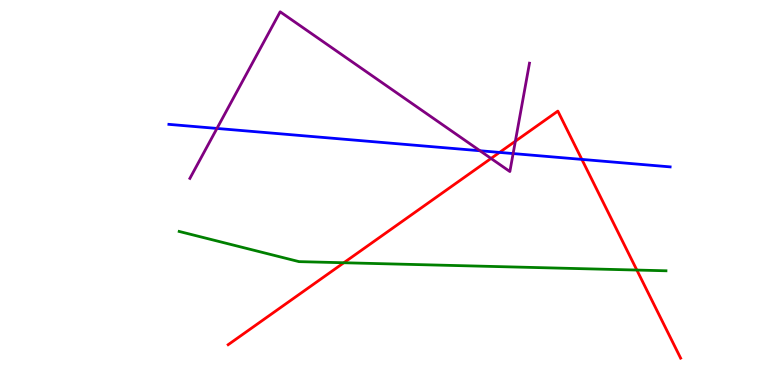[{'lines': ['blue', 'red'], 'intersections': [{'x': 6.45, 'y': 6.04}, {'x': 7.51, 'y': 5.86}]}, {'lines': ['green', 'red'], 'intersections': [{'x': 4.44, 'y': 3.18}, {'x': 8.22, 'y': 2.99}]}, {'lines': ['purple', 'red'], 'intersections': [{'x': 6.34, 'y': 5.88}, {'x': 6.65, 'y': 6.33}]}, {'lines': ['blue', 'green'], 'intersections': []}, {'lines': ['blue', 'purple'], 'intersections': [{'x': 2.8, 'y': 6.66}, {'x': 6.19, 'y': 6.08}, {'x': 6.62, 'y': 6.01}]}, {'lines': ['green', 'purple'], 'intersections': []}]